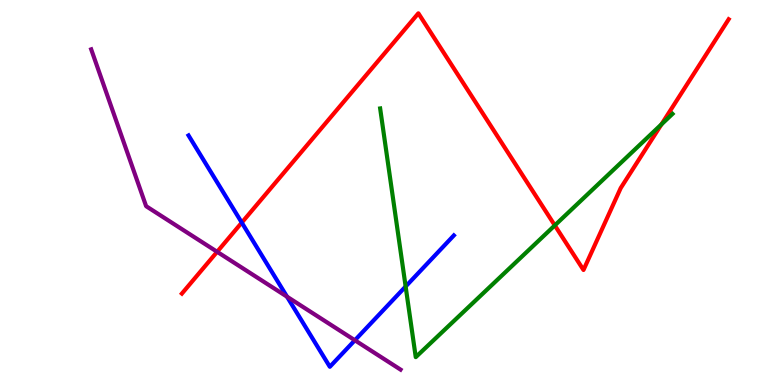[{'lines': ['blue', 'red'], 'intersections': [{'x': 3.12, 'y': 4.22}]}, {'lines': ['green', 'red'], 'intersections': [{'x': 7.16, 'y': 4.15}, {'x': 8.54, 'y': 6.77}]}, {'lines': ['purple', 'red'], 'intersections': [{'x': 2.8, 'y': 3.46}]}, {'lines': ['blue', 'green'], 'intersections': [{'x': 5.23, 'y': 2.56}]}, {'lines': ['blue', 'purple'], 'intersections': [{'x': 3.7, 'y': 2.29}, {'x': 4.58, 'y': 1.16}]}, {'lines': ['green', 'purple'], 'intersections': []}]